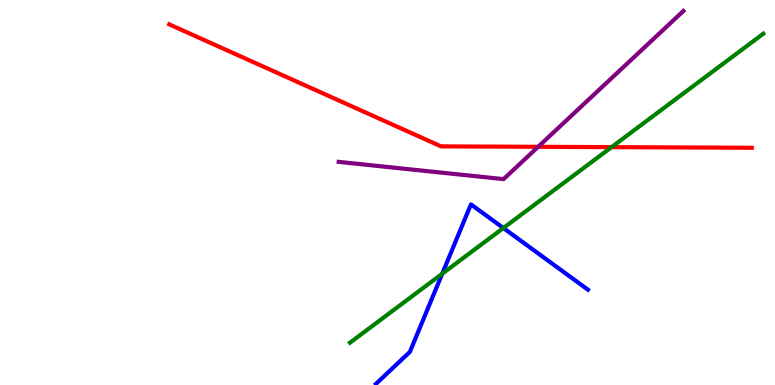[{'lines': ['blue', 'red'], 'intersections': []}, {'lines': ['green', 'red'], 'intersections': [{'x': 7.89, 'y': 6.18}]}, {'lines': ['purple', 'red'], 'intersections': [{'x': 6.94, 'y': 6.19}]}, {'lines': ['blue', 'green'], 'intersections': [{'x': 5.71, 'y': 2.89}, {'x': 6.5, 'y': 4.08}]}, {'lines': ['blue', 'purple'], 'intersections': []}, {'lines': ['green', 'purple'], 'intersections': []}]